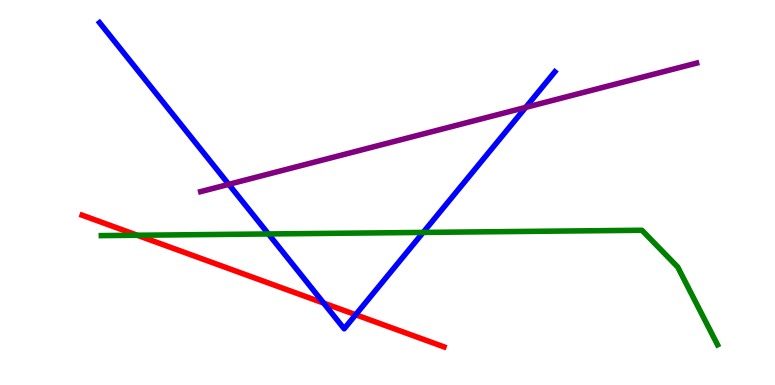[{'lines': ['blue', 'red'], 'intersections': [{'x': 4.18, 'y': 2.13}, {'x': 4.59, 'y': 1.83}]}, {'lines': ['green', 'red'], 'intersections': [{'x': 1.77, 'y': 3.89}]}, {'lines': ['purple', 'red'], 'intersections': []}, {'lines': ['blue', 'green'], 'intersections': [{'x': 3.46, 'y': 3.92}, {'x': 5.46, 'y': 3.96}]}, {'lines': ['blue', 'purple'], 'intersections': [{'x': 2.95, 'y': 5.21}, {'x': 6.78, 'y': 7.21}]}, {'lines': ['green', 'purple'], 'intersections': []}]